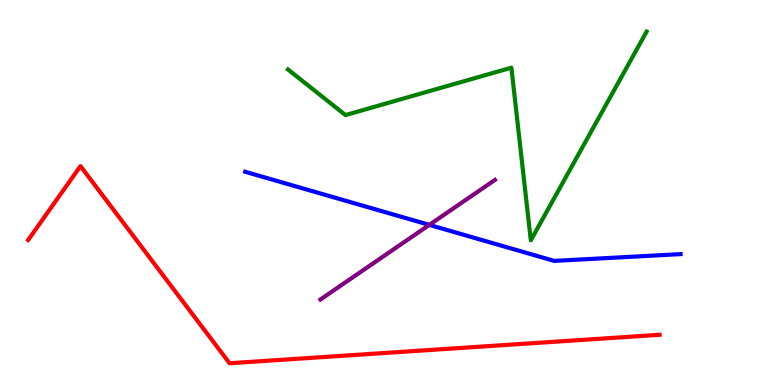[{'lines': ['blue', 'red'], 'intersections': []}, {'lines': ['green', 'red'], 'intersections': []}, {'lines': ['purple', 'red'], 'intersections': []}, {'lines': ['blue', 'green'], 'intersections': []}, {'lines': ['blue', 'purple'], 'intersections': [{'x': 5.54, 'y': 4.16}]}, {'lines': ['green', 'purple'], 'intersections': []}]